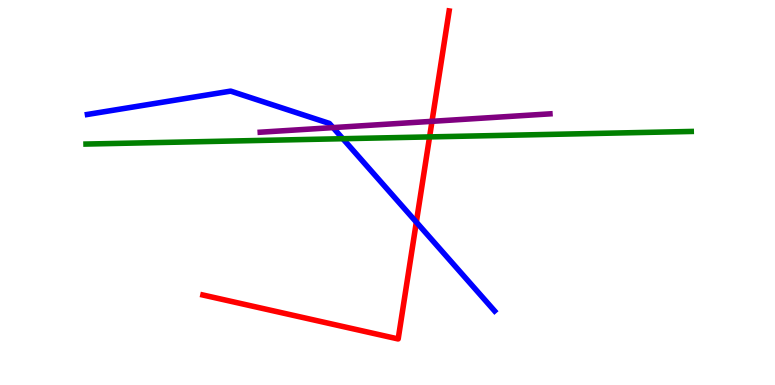[{'lines': ['blue', 'red'], 'intersections': [{'x': 5.37, 'y': 4.23}]}, {'lines': ['green', 'red'], 'intersections': [{'x': 5.54, 'y': 6.44}]}, {'lines': ['purple', 'red'], 'intersections': [{'x': 5.57, 'y': 6.85}]}, {'lines': ['blue', 'green'], 'intersections': [{'x': 4.42, 'y': 6.4}]}, {'lines': ['blue', 'purple'], 'intersections': [{'x': 4.3, 'y': 6.69}]}, {'lines': ['green', 'purple'], 'intersections': []}]